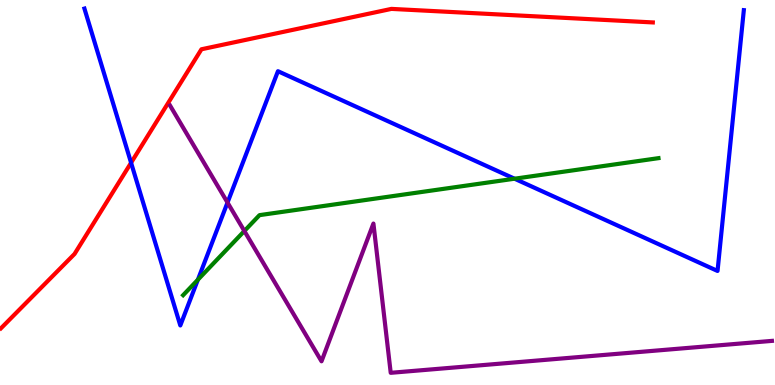[{'lines': ['blue', 'red'], 'intersections': [{'x': 1.69, 'y': 5.77}]}, {'lines': ['green', 'red'], 'intersections': []}, {'lines': ['purple', 'red'], 'intersections': []}, {'lines': ['blue', 'green'], 'intersections': [{'x': 2.55, 'y': 2.73}, {'x': 6.64, 'y': 5.36}]}, {'lines': ['blue', 'purple'], 'intersections': [{'x': 2.94, 'y': 4.74}]}, {'lines': ['green', 'purple'], 'intersections': [{'x': 3.15, 'y': 4.0}]}]